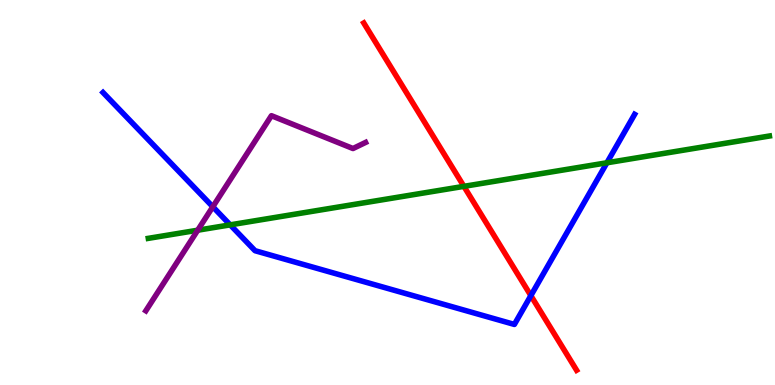[{'lines': ['blue', 'red'], 'intersections': [{'x': 6.85, 'y': 2.32}]}, {'lines': ['green', 'red'], 'intersections': [{'x': 5.99, 'y': 5.16}]}, {'lines': ['purple', 'red'], 'intersections': []}, {'lines': ['blue', 'green'], 'intersections': [{'x': 2.97, 'y': 4.16}, {'x': 7.83, 'y': 5.77}]}, {'lines': ['blue', 'purple'], 'intersections': [{'x': 2.75, 'y': 4.63}]}, {'lines': ['green', 'purple'], 'intersections': [{'x': 2.55, 'y': 4.02}]}]